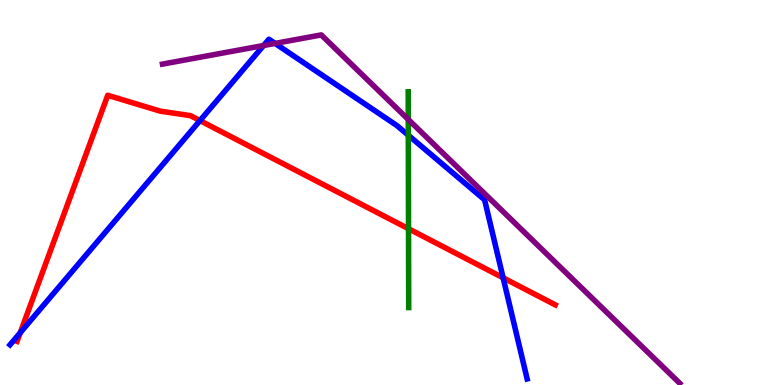[{'lines': ['blue', 'red'], 'intersections': [{'x': 0.261, 'y': 1.36}, {'x': 2.58, 'y': 6.87}, {'x': 6.49, 'y': 2.78}]}, {'lines': ['green', 'red'], 'intersections': [{'x': 5.27, 'y': 4.06}]}, {'lines': ['purple', 'red'], 'intersections': []}, {'lines': ['blue', 'green'], 'intersections': [{'x': 5.27, 'y': 6.49}]}, {'lines': ['blue', 'purple'], 'intersections': [{'x': 3.4, 'y': 8.82}, {'x': 3.55, 'y': 8.87}]}, {'lines': ['green', 'purple'], 'intersections': [{'x': 5.27, 'y': 6.9}]}]